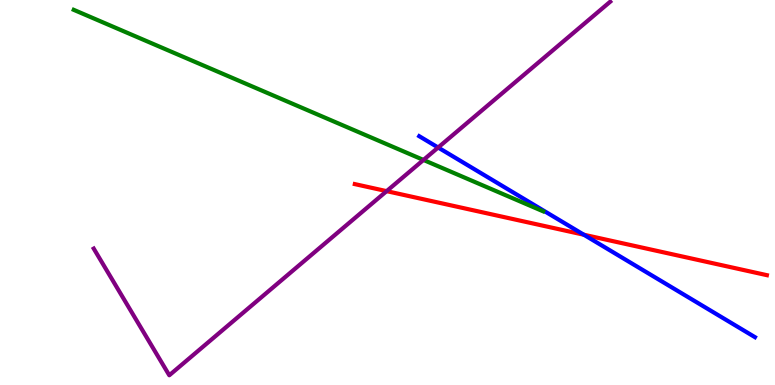[{'lines': ['blue', 'red'], 'intersections': [{'x': 7.53, 'y': 3.9}]}, {'lines': ['green', 'red'], 'intersections': []}, {'lines': ['purple', 'red'], 'intersections': [{'x': 4.99, 'y': 5.04}]}, {'lines': ['blue', 'green'], 'intersections': []}, {'lines': ['blue', 'purple'], 'intersections': [{'x': 5.65, 'y': 6.17}]}, {'lines': ['green', 'purple'], 'intersections': [{'x': 5.46, 'y': 5.85}]}]